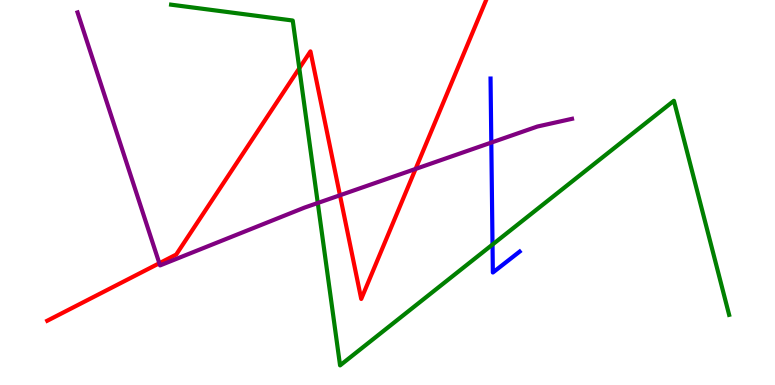[{'lines': ['blue', 'red'], 'intersections': []}, {'lines': ['green', 'red'], 'intersections': [{'x': 3.86, 'y': 8.23}]}, {'lines': ['purple', 'red'], 'intersections': [{'x': 2.06, 'y': 3.16}, {'x': 4.39, 'y': 4.93}, {'x': 5.36, 'y': 5.61}]}, {'lines': ['blue', 'green'], 'intersections': [{'x': 6.36, 'y': 3.65}]}, {'lines': ['blue', 'purple'], 'intersections': [{'x': 6.34, 'y': 6.3}]}, {'lines': ['green', 'purple'], 'intersections': [{'x': 4.1, 'y': 4.73}]}]